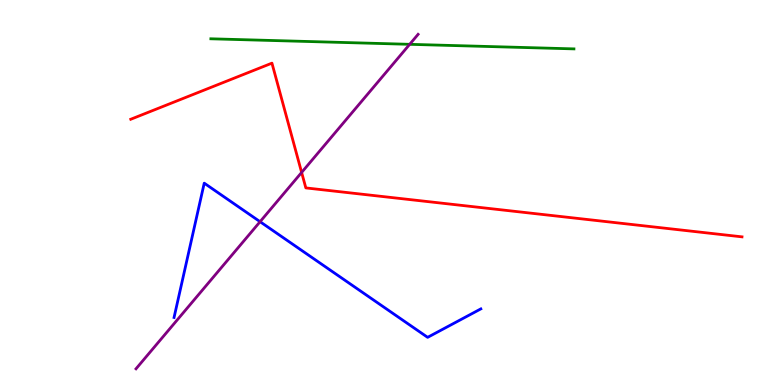[{'lines': ['blue', 'red'], 'intersections': []}, {'lines': ['green', 'red'], 'intersections': []}, {'lines': ['purple', 'red'], 'intersections': [{'x': 3.89, 'y': 5.52}]}, {'lines': ['blue', 'green'], 'intersections': []}, {'lines': ['blue', 'purple'], 'intersections': [{'x': 3.36, 'y': 4.24}]}, {'lines': ['green', 'purple'], 'intersections': [{'x': 5.29, 'y': 8.85}]}]